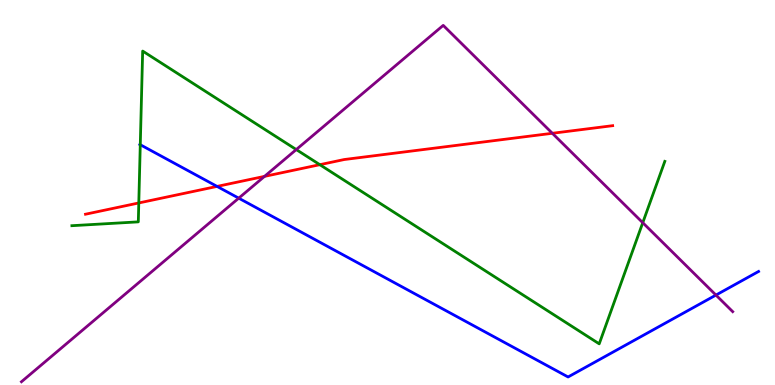[{'lines': ['blue', 'red'], 'intersections': [{'x': 2.8, 'y': 5.16}]}, {'lines': ['green', 'red'], 'intersections': [{'x': 1.79, 'y': 4.73}, {'x': 4.13, 'y': 5.72}]}, {'lines': ['purple', 'red'], 'intersections': [{'x': 3.41, 'y': 5.42}, {'x': 7.13, 'y': 6.54}]}, {'lines': ['blue', 'green'], 'intersections': [{'x': 1.81, 'y': 6.24}]}, {'lines': ['blue', 'purple'], 'intersections': [{'x': 3.08, 'y': 4.85}, {'x': 9.24, 'y': 2.34}]}, {'lines': ['green', 'purple'], 'intersections': [{'x': 3.82, 'y': 6.12}, {'x': 8.29, 'y': 4.22}]}]